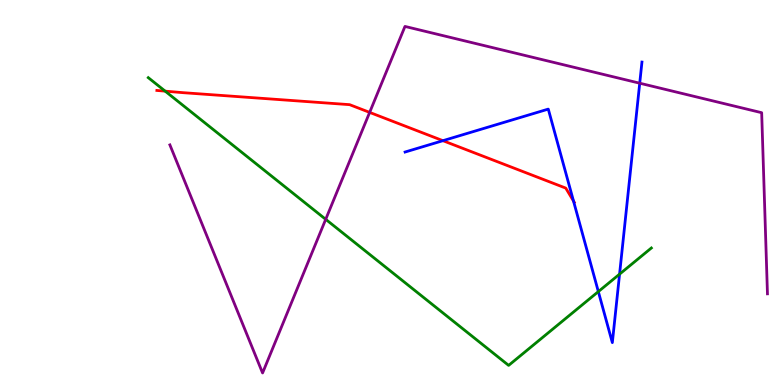[{'lines': ['blue', 'red'], 'intersections': [{'x': 5.72, 'y': 6.35}, {'x': 7.4, 'y': 4.78}]}, {'lines': ['green', 'red'], 'intersections': [{'x': 2.13, 'y': 7.63}]}, {'lines': ['purple', 'red'], 'intersections': [{'x': 4.77, 'y': 7.08}]}, {'lines': ['blue', 'green'], 'intersections': [{'x': 7.72, 'y': 2.43}, {'x': 7.99, 'y': 2.88}]}, {'lines': ['blue', 'purple'], 'intersections': [{'x': 8.25, 'y': 7.84}]}, {'lines': ['green', 'purple'], 'intersections': [{'x': 4.2, 'y': 4.3}]}]